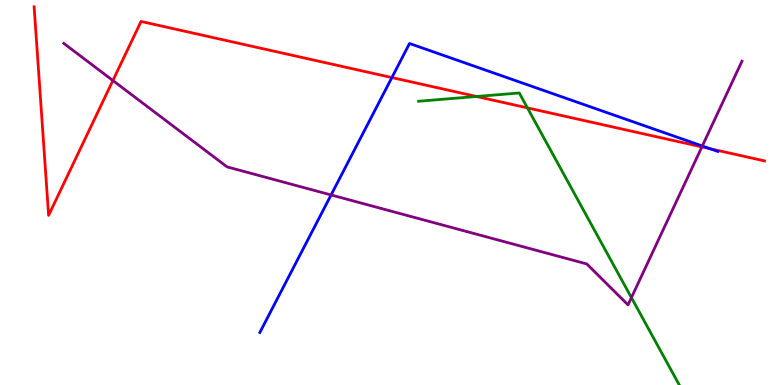[{'lines': ['blue', 'red'], 'intersections': [{'x': 5.06, 'y': 7.99}, {'x': 9.16, 'y': 6.14}]}, {'lines': ['green', 'red'], 'intersections': [{'x': 6.15, 'y': 7.49}, {'x': 6.81, 'y': 7.2}]}, {'lines': ['purple', 'red'], 'intersections': [{'x': 1.46, 'y': 7.91}, {'x': 9.06, 'y': 6.18}]}, {'lines': ['blue', 'green'], 'intersections': []}, {'lines': ['blue', 'purple'], 'intersections': [{'x': 4.27, 'y': 4.94}, {'x': 9.06, 'y': 6.21}]}, {'lines': ['green', 'purple'], 'intersections': [{'x': 8.15, 'y': 2.27}]}]